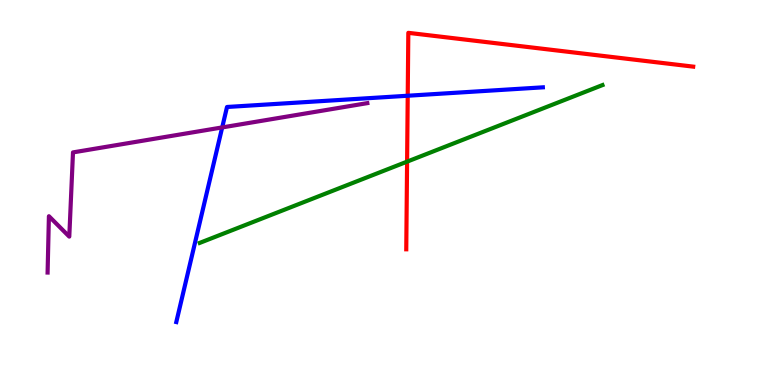[{'lines': ['blue', 'red'], 'intersections': [{'x': 5.26, 'y': 7.51}]}, {'lines': ['green', 'red'], 'intersections': [{'x': 5.25, 'y': 5.8}]}, {'lines': ['purple', 'red'], 'intersections': []}, {'lines': ['blue', 'green'], 'intersections': []}, {'lines': ['blue', 'purple'], 'intersections': [{'x': 2.87, 'y': 6.69}]}, {'lines': ['green', 'purple'], 'intersections': []}]